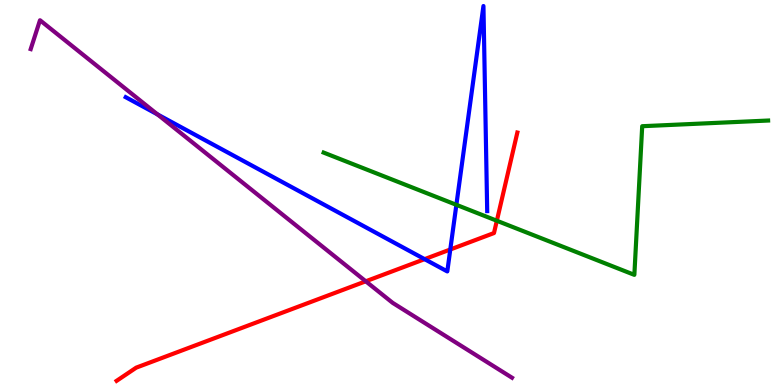[{'lines': ['blue', 'red'], 'intersections': [{'x': 5.48, 'y': 3.27}, {'x': 5.81, 'y': 3.52}]}, {'lines': ['green', 'red'], 'intersections': [{'x': 6.41, 'y': 4.27}]}, {'lines': ['purple', 'red'], 'intersections': [{'x': 4.72, 'y': 2.69}]}, {'lines': ['blue', 'green'], 'intersections': [{'x': 5.89, 'y': 4.68}]}, {'lines': ['blue', 'purple'], 'intersections': [{'x': 2.03, 'y': 7.03}]}, {'lines': ['green', 'purple'], 'intersections': []}]